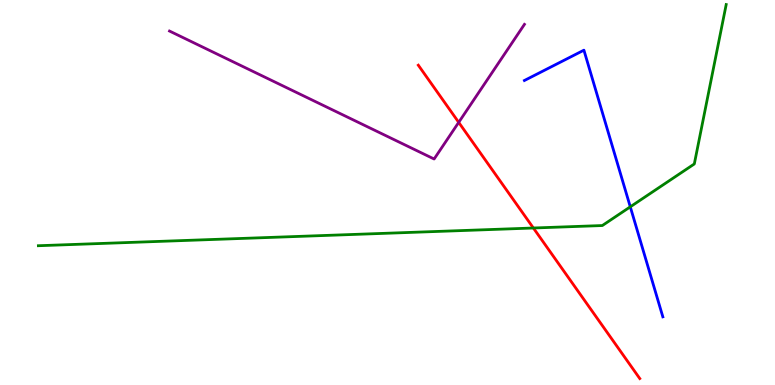[{'lines': ['blue', 'red'], 'intersections': []}, {'lines': ['green', 'red'], 'intersections': [{'x': 6.88, 'y': 4.08}]}, {'lines': ['purple', 'red'], 'intersections': [{'x': 5.92, 'y': 6.82}]}, {'lines': ['blue', 'green'], 'intersections': [{'x': 8.13, 'y': 4.63}]}, {'lines': ['blue', 'purple'], 'intersections': []}, {'lines': ['green', 'purple'], 'intersections': []}]